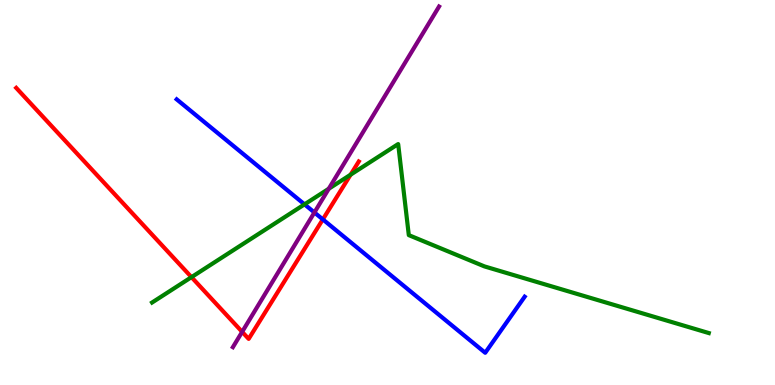[{'lines': ['blue', 'red'], 'intersections': [{'x': 4.17, 'y': 4.3}]}, {'lines': ['green', 'red'], 'intersections': [{'x': 2.47, 'y': 2.8}, {'x': 4.52, 'y': 5.46}]}, {'lines': ['purple', 'red'], 'intersections': [{'x': 3.12, 'y': 1.38}]}, {'lines': ['blue', 'green'], 'intersections': [{'x': 3.93, 'y': 4.69}]}, {'lines': ['blue', 'purple'], 'intersections': [{'x': 4.06, 'y': 4.48}]}, {'lines': ['green', 'purple'], 'intersections': [{'x': 4.24, 'y': 5.1}]}]